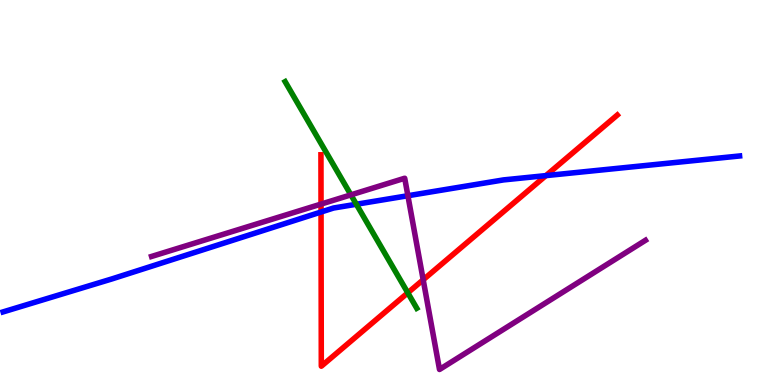[{'lines': ['blue', 'red'], 'intersections': [{'x': 4.14, 'y': 4.49}, {'x': 7.04, 'y': 5.44}]}, {'lines': ['green', 'red'], 'intersections': [{'x': 5.26, 'y': 2.39}]}, {'lines': ['purple', 'red'], 'intersections': [{'x': 4.14, 'y': 4.7}, {'x': 5.46, 'y': 2.73}]}, {'lines': ['blue', 'green'], 'intersections': [{'x': 4.6, 'y': 4.69}]}, {'lines': ['blue', 'purple'], 'intersections': [{'x': 5.26, 'y': 4.92}]}, {'lines': ['green', 'purple'], 'intersections': [{'x': 4.53, 'y': 4.94}]}]